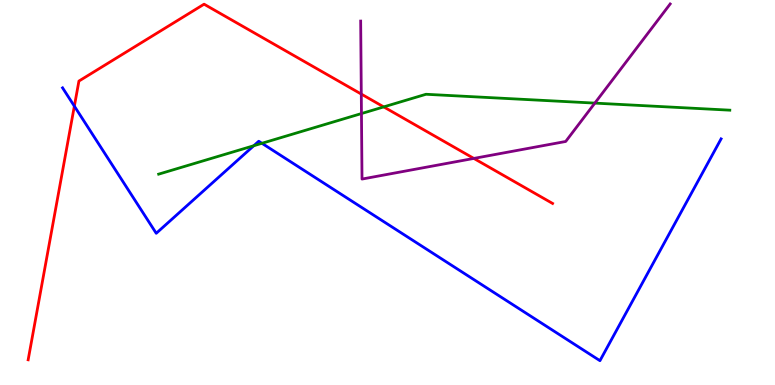[{'lines': ['blue', 'red'], 'intersections': [{'x': 0.959, 'y': 7.24}]}, {'lines': ['green', 'red'], 'intersections': [{'x': 4.95, 'y': 7.22}]}, {'lines': ['purple', 'red'], 'intersections': [{'x': 4.66, 'y': 7.56}, {'x': 6.11, 'y': 5.89}]}, {'lines': ['blue', 'green'], 'intersections': [{'x': 3.27, 'y': 6.21}, {'x': 3.38, 'y': 6.28}]}, {'lines': ['blue', 'purple'], 'intersections': []}, {'lines': ['green', 'purple'], 'intersections': [{'x': 4.66, 'y': 7.05}, {'x': 7.68, 'y': 7.32}]}]